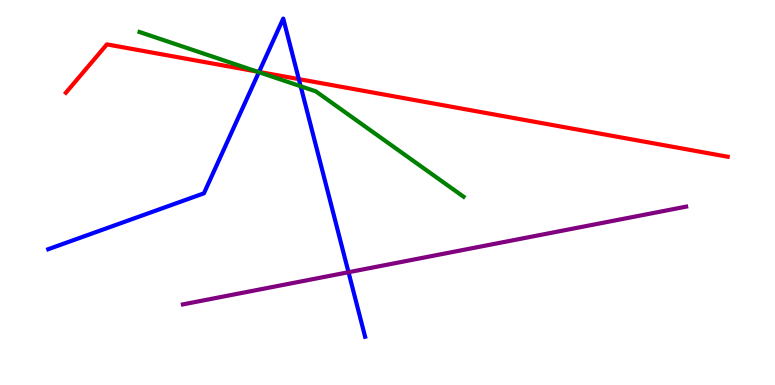[{'lines': ['blue', 'red'], 'intersections': [{'x': 3.34, 'y': 8.13}, {'x': 3.86, 'y': 7.95}]}, {'lines': ['green', 'red'], 'intersections': [{'x': 3.32, 'y': 8.14}]}, {'lines': ['purple', 'red'], 'intersections': []}, {'lines': ['blue', 'green'], 'intersections': [{'x': 3.34, 'y': 8.12}, {'x': 3.88, 'y': 7.76}]}, {'lines': ['blue', 'purple'], 'intersections': [{'x': 4.5, 'y': 2.93}]}, {'lines': ['green', 'purple'], 'intersections': []}]